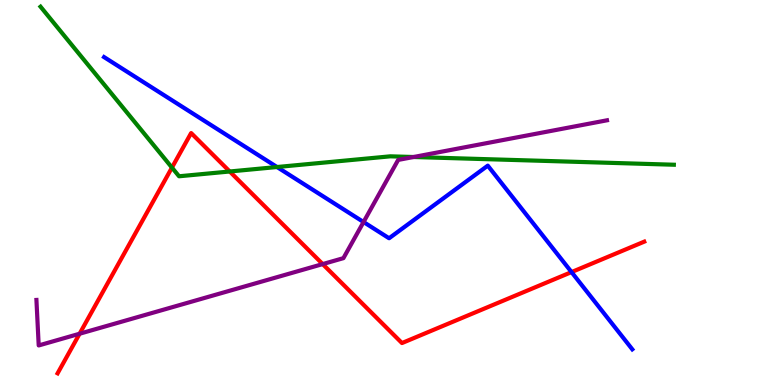[{'lines': ['blue', 'red'], 'intersections': [{'x': 7.37, 'y': 2.93}]}, {'lines': ['green', 'red'], 'intersections': [{'x': 2.22, 'y': 5.65}, {'x': 2.96, 'y': 5.55}]}, {'lines': ['purple', 'red'], 'intersections': [{'x': 1.03, 'y': 1.33}, {'x': 4.16, 'y': 3.14}]}, {'lines': ['blue', 'green'], 'intersections': [{'x': 3.57, 'y': 5.66}]}, {'lines': ['blue', 'purple'], 'intersections': [{'x': 4.69, 'y': 4.23}]}, {'lines': ['green', 'purple'], 'intersections': [{'x': 5.34, 'y': 5.92}]}]